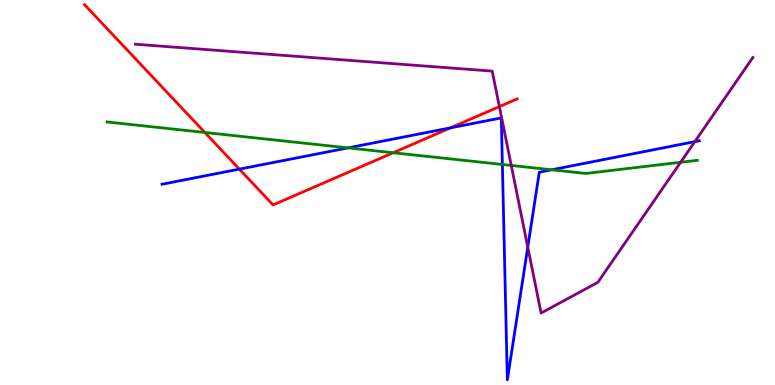[{'lines': ['blue', 'red'], 'intersections': [{'x': 3.09, 'y': 5.61}, {'x': 5.81, 'y': 6.68}]}, {'lines': ['green', 'red'], 'intersections': [{'x': 2.64, 'y': 6.56}, {'x': 5.07, 'y': 6.03}]}, {'lines': ['purple', 'red'], 'intersections': [{'x': 6.44, 'y': 7.23}]}, {'lines': ['blue', 'green'], 'intersections': [{'x': 4.49, 'y': 6.16}, {'x': 6.48, 'y': 5.73}, {'x': 7.12, 'y': 5.59}]}, {'lines': ['blue', 'purple'], 'intersections': [{'x': 6.81, 'y': 3.58}, {'x': 8.97, 'y': 6.32}]}, {'lines': ['green', 'purple'], 'intersections': [{'x': 6.6, 'y': 5.7}, {'x': 8.78, 'y': 5.78}]}]